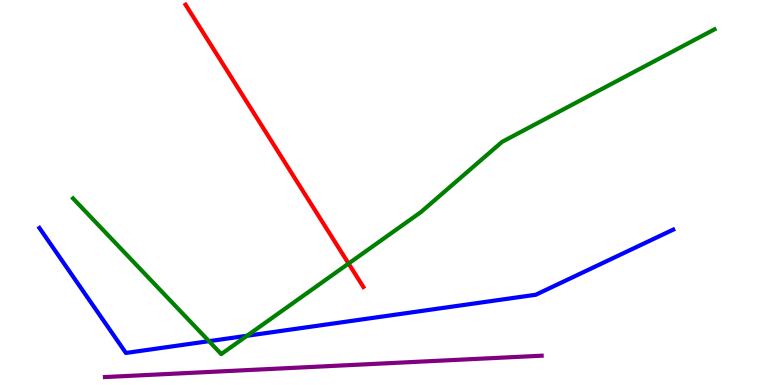[{'lines': ['blue', 'red'], 'intersections': []}, {'lines': ['green', 'red'], 'intersections': [{'x': 4.5, 'y': 3.15}]}, {'lines': ['purple', 'red'], 'intersections': []}, {'lines': ['blue', 'green'], 'intersections': [{'x': 2.7, 'y': 1.14}, {'x': 3.19, 'y': 1.28}]}, {'lines': ['blue', 'purple'], 'intersections': []}, {'lines': ['green', 'purple'], 'intersections': []}]